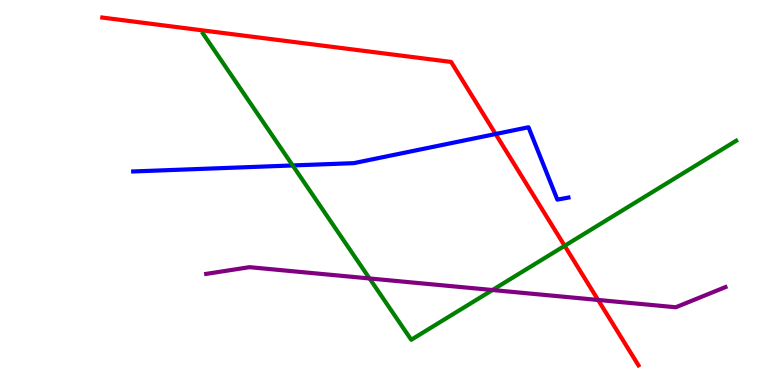[{'lines': ['blue', 'red'], 'intersections': [{'x': 6.4, 'y': 6.52}]}, {'lines': ['green', 'red'], 'intersections': [{'x': 7.29, 'y': 3.62}]}, {'lines': ['purple', 'red'], 'intersections': [{'x': 7.72, 'y': 2.21}]}, {'lines': ['blue', 'green'], 'intersections': [{'x': 3.78, 'y': 5.7}]}, {'lines': ['blue', 'purple'], 'intersections': []}, {'lines': ['green', 'purple'], 'intersections': [{'x': 4.77, 'y': 2.77}, {'x': 6.35, 'y': 2.47}]}]